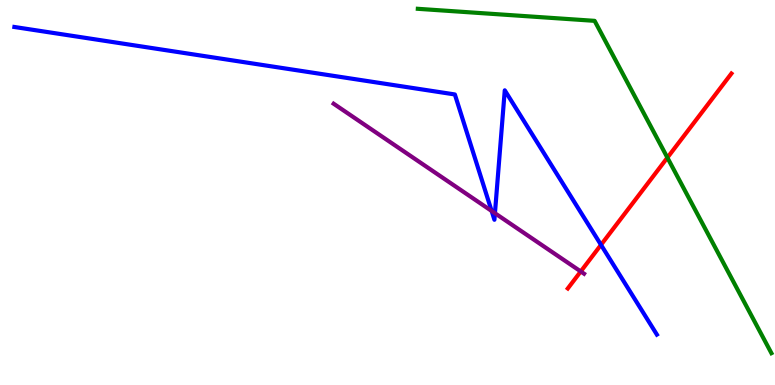[{'lines': ['blue', 'red'], 'intersections': [{'x': 7.75, 'y': 3.64}]}, {'lines': ['green', 'red'], 'intersections': [{'x': 8.61, 'y': 5.91}]}, {'lines': ['purple', 'red'], 'intersections': [{'x': 7.49, 'y': 2.95}]}, {'lines': ['blue', 'green'], 'intersections': []}, {'lines': ['blue', 'purple'], 'intersections': [{'x': 6.34, 'y': 4.52}, {'x': 6.39, 'y': 4.46}]}, {'lines': ['green', 'purple'], 'intersections': []}]